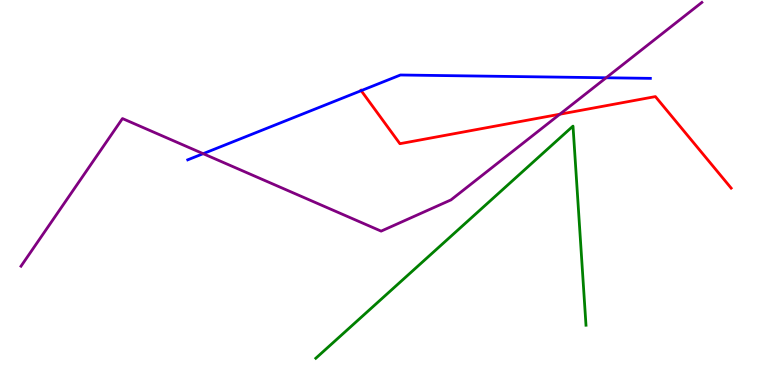[{'lines': ['blue', 'red'], 'intersections': [{'x': 4.66, 'y': 7.65}]}, {'lines': ['green', 'red'], 'intersections': []}, {'lines': ['purple', 'red'], 'intersections': [{'x': 7.22, 'y': 7.03}]}, {'lines': ['blue', 'green'], 'intersections': []}, {'lines': ['blue', 'purple'], 'intersections': [{'x': 2.62, 'y': 6.01}, {'x': 7.82, 'y': 7.98}]}, {'lines': ['green', 'purple'], 'intersections': []}]